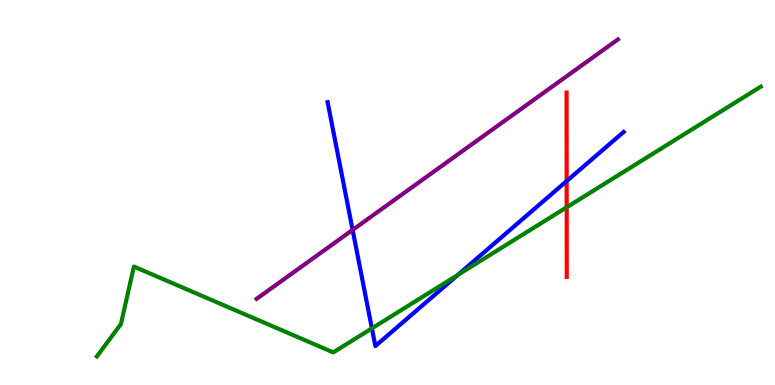[{'lines': ['blue', 'red'], 'intersections': [{'x': 7.31, 'y': 5.3}]}, {'lines': ['green', 'red'], 'intersections': [{'x': 7.31, 'y': 4.62}]}, {'lines': ['purple', 'red'], 'intersections': []}, {'lines': ['blue', 'green'], 'intersections': [{'x': 4.8, 'y': 1.47}, {'x': 5.91, 'y': 2.86}]}, {'lines': ['blue', 'purple'], 'intersections': [{'x': 4.55, 'y': 4.03}]}, {'lines': ['green', 'purple'], 'intersections': []}]